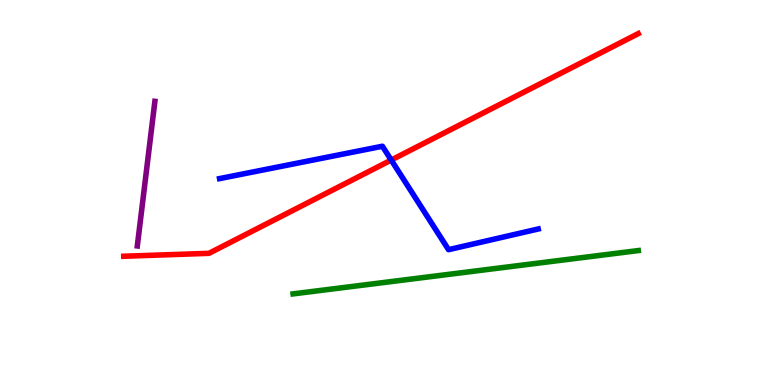[{'lines': ['blue', 'red'], 'intersections': [{'x': 5.05, 'y': 5.84}]}, {'lines': ['green', 'red'], 'intersections': []}, {'lines': ['purple', 'red'], 'intersections': []}, {'lines': ['blue', 'green'], 'intersections': []}, {'lines': ['blue', 'purple'], 'intersections': []}, {'lines': ['green', 'purple'], 'intersections': []}]